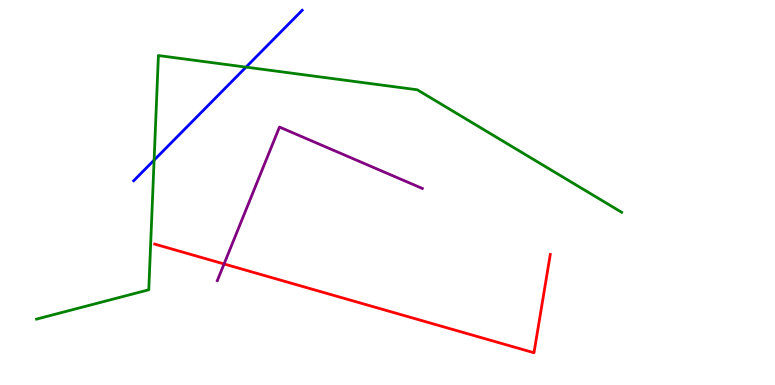[{'lines': ['blue', 'red'], 'intersections': []}, {'lines': ['green', 'red'], 'intersections': []}, {'lines': ['purple', 'red'], 'intersections': [{'x': 2.89, 'y': 3.14}]}, {'lines': ['blue', 'green'], 'intersections': [{'x': 1.99, 'y': 5.84}, {'x': 3.17, 'y': 8.26}]}, {'lines': ['blue', 'purple'], 'intersections': []}, {'lines': ['green', 'purple'], 'intersections': []}]